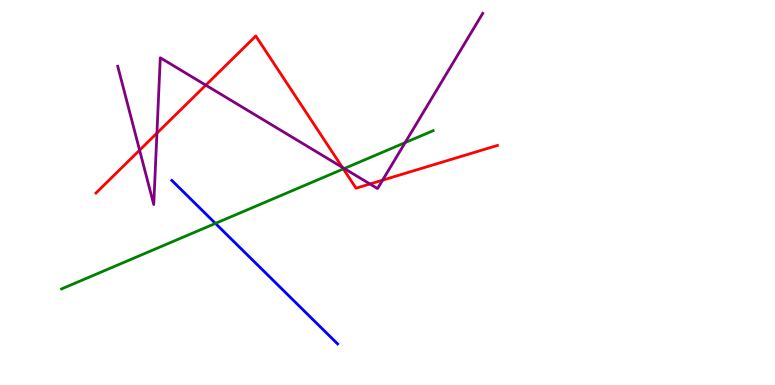[{'lines': ['blue', 'red'], 'intersections': []}, {'lines': ['green', 'red'], 'intersections': [{'x': 4.43, 'y': 5.61}]}, {'lines': ['purple', 'red'], 'intersections': [{'x': 1.8, 'y': 6.1}, {'x': 2.02, 'y': 6.54}, {'x': 2.66, 'y': 7.79}, {'x': 4.42, 'y': 5.65}, {'x': 4.77, 'y': 5.22}, {'x': 4.94, 'y': 5.32}]}, {'lines': ['blue', 'green'], 'intersections': [{'x': 2.78, 'y': 4.2}]}, {'lines': ['blue', 'purple'], 'intersections': []}, {'lines': ['green', 'purple'], 'intersections': [{'x': 4.44, 'y': 5.62}, {'x': 5.23, 'y': 6.3}]}]